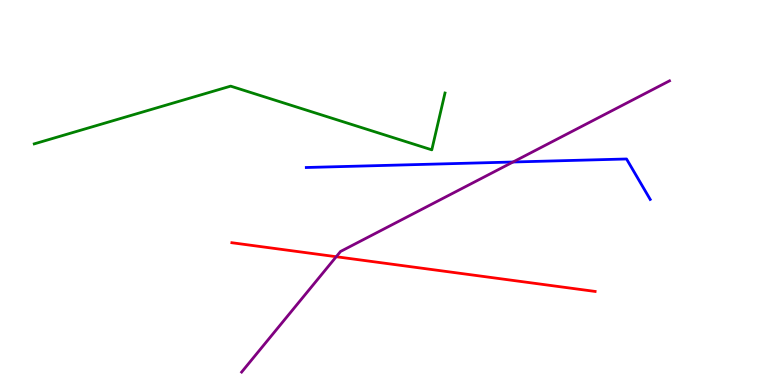[{'lines': ['blue', 'red'], 'intersections': []}, {'lines': ['green', 'red'], 'intersections': []}, {'lines': ['purple', 'red'], 'intersections': [{'x': 4.34, 'y': 3.33}]}, {'lines': ['blue', 'green'], 'intersections': []}, {'lines': ['blue', 'purple'], 'intersections': [{'x': 6.62, 'y': 5.79}]}, {'lines': ['green', 'purple'], 'intersections': []}]